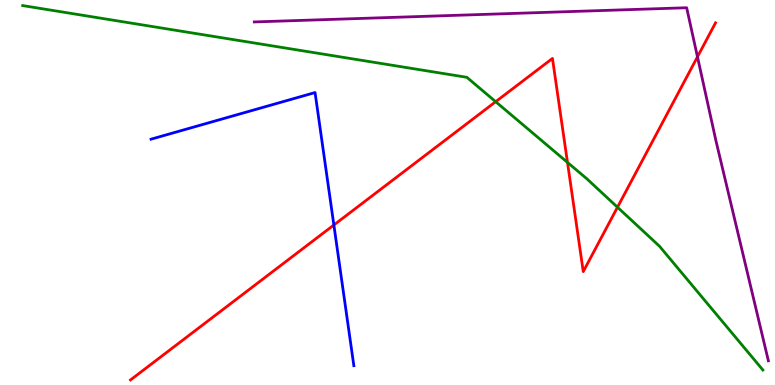[{'lines': ['blue', 'red'], 'intersections': [{'x': 4.31, 'y': 4.16}]}, {'lines': ['green', 'red'], 'intersections': [{'x': 6.4, 'y': 7.36}, {'x': 7.32, 'y': 5.78}, {'x': 7.97, 'y': 4.62}]}, {'lines': ['purple', 'red'], 'intersections': [{'x': 9.0, 'y': 8.52}]}, {'lines': ['blue', 'green'], 'intersections': []}, {'lines': ['blue', 'purple'], 'intersections': []}, {'lines': ['green', 'purple'], 'intersections': []}]